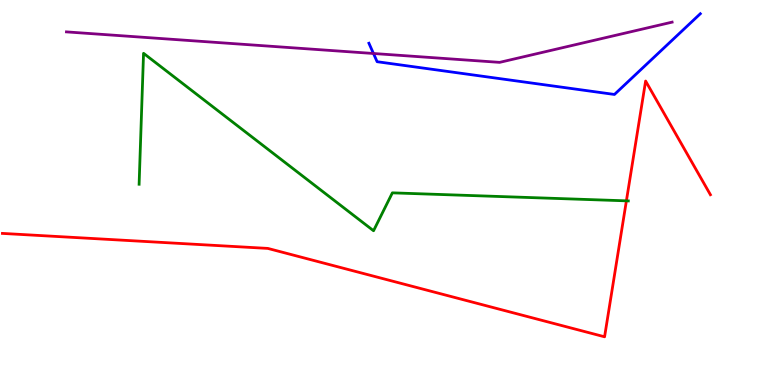[{'lines': ['blue', 'red'], 'intersections': []}, {'lines': ['green', 'red'], 'intersections': [{'x': 8.08, 'y': 4.78}]}, {'lines': ['purple', 'red'], 'intersections': []}, {'lines': ['blue', 'green'], 'intersections': []}, {'lines': ['blue', 'purple'], 'intersections': [{'x': 4.82, 'y': 8.61}]}, {'lines': ['green', 'purple'], 'intersections': []}]